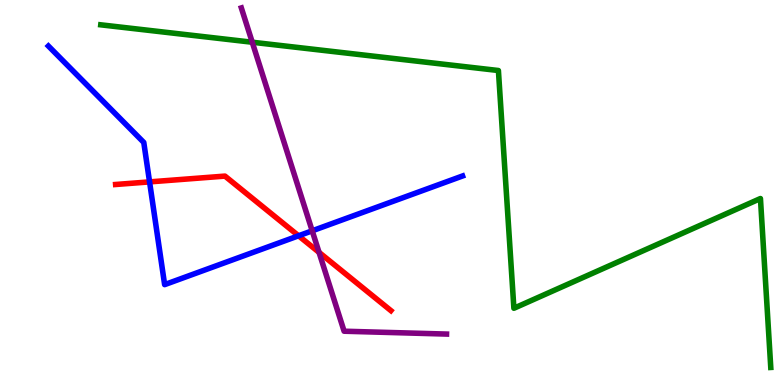[{'lines': ['blue', 'red'], 'intersections': [{'x': 1.93, 'y': 5.28}, {'x': 3.85, 'y': 3.88}]}, {'lines': ['green', 'red'], 'intersections': []}, {'lines': ['purple', 'red'], 'intersections': [{'x': 4.12, 'y': 3.44}]}, {'lines': ['blue', 'green'], 'intersections': []}, {'lines': ['blue', 'purple'], 'intersections': [{'x': 4.03, 'y': 4.0}]}, {'lines': ['green', 'purple'], 'intersections': [{'x': 3.25, 'y': 8.9}]}]